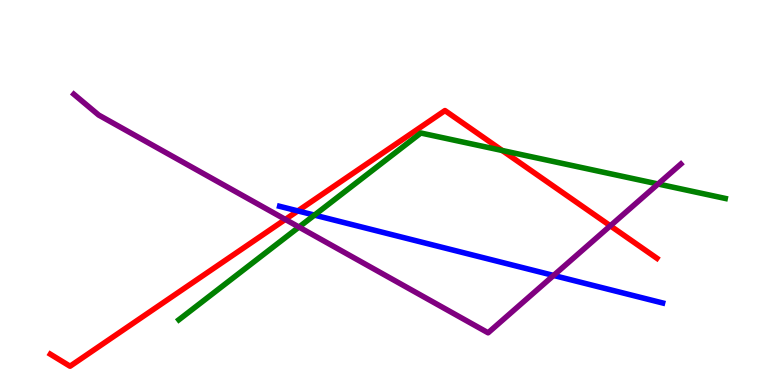[{'lines': ['blue', 'red'], 'intersections': [{'x': 3.84, 'y': 4.52}]}, {'lines': ['green', 'red'], 'intersections': [{'x': 6.48, 'y': 6.09}]}, {'lines': ['purple', 'red'], 'intersections': [{'x': 3.68, 'y': 4.3}, {'x': 7.88, 'y': 4.14}]}, {'lines': ['blue', 'green'], 'intersections': [{'x': 4.06, 'y': 4.41}]}, {'lines': ['blue', 'purple'], 'intersections': [{'x': 7.14, 'y': 2.85}]}, {'lines': ['green', 'purple'], 'intersections': [{'x': 3.86, 'y': 4.1}, {'x': 8.49, 'y': 5.22}]}]